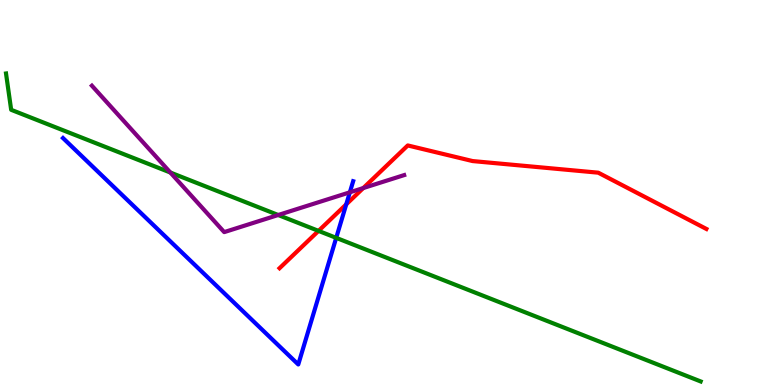[{'lines': ['blue', 'red'], 'intersections': [{'x': 4.47, 'y': 4.69}]}, {'lines': ['green', 'red'], 'intersections': [{'x': 4.11, 'y': 4.0}]}, {'lines': ['purple', 'red'], 'intersections': [{'x': 4.69, 'y': 5.12}]}, {'lines': ['blue', 'green'], 'intersections': [{'x': 4.34, 'y': 3.82}]}, {'lines': ['blue', 'purple'], 'intersections': [{'x': 4.51, 'y': 5.01}]}, {'lines': ['green', 'purple'], 'intersections': [{'x': 2.2, 'y': 5.52}, {'x': 3.59, 'y': 4.42}]}]